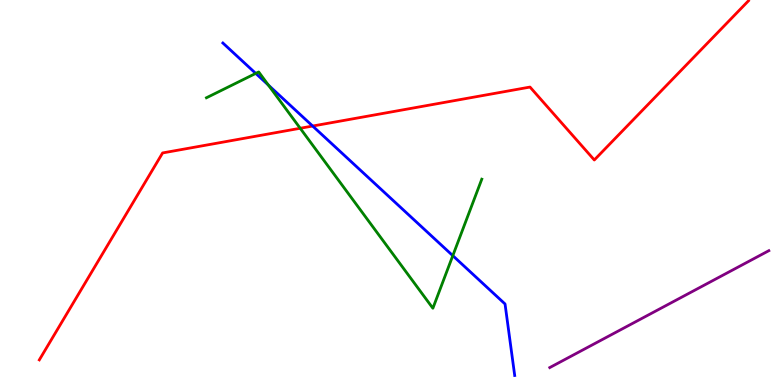[{'lines': ['blue', 'red'], 'intersections': [{'x': 4.03, 'y': 6.73}]}, {'lines': ['green', 'red'], 'intersections': [{'x': 3.87, 'y': 6.67}]}, {'lines': ['purple', 'red'], 'intersections': []}, {'lines': ['blue', 'green'], 'intersections': [{'x': 3.3, 'y': 8.09}, {'x': 3.46, 'y': 7.79}, {'x': 5.84, 'y': 3.36}]}, {'lines': ['blue', 'purple'], 'intersections': []}, {'lines': ['green', 'purple'], 'intersections': []}]